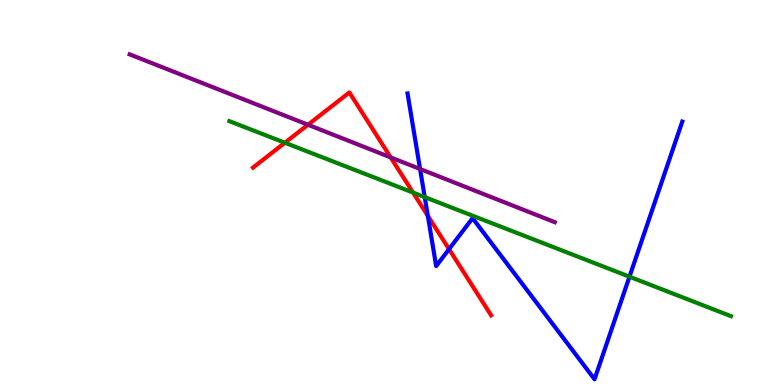[{'lines': ['blue', 'red'], 'intersections': [{'x': 5.52, 'y': 4.39}, {'x': 5.79, 'y': 3.53}]}, {'lines': ['green', 'red'], 'intersections': [{'x': 3.68, 'y': 6.29}, {'x': 5.33, 'y': 5.0}]}, {'lines': ['purple', 'red'], 'intersections': [{'x': 3.97, 'y': 6.76}, {'x': 5.04, 'y': 5.91}]}, {'lines': ['blue', 'green'], 'intersections': [{'x': 5.48, 'y': 4.88}, {'x': 8.12, 'y': 2.81}]}, {'lines': ['blue', 'purple'], 'intersections': [{'x': 5.42, 'y': 5.61}]}, {'lines': ['green', 'purple'], 'intersections': []}]